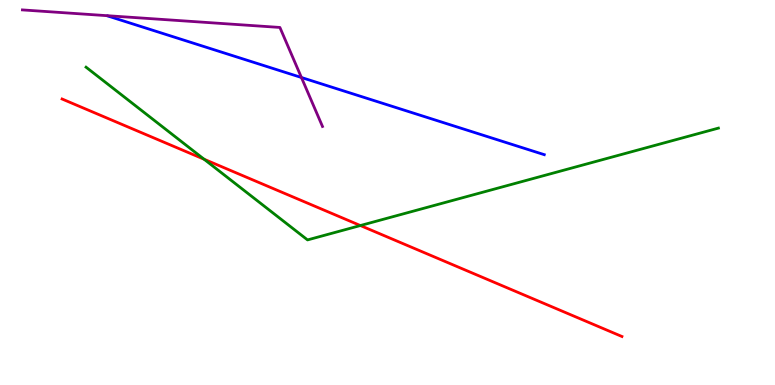[{'lines': ['blue', 'red'], 'intersections': []}, {'lines': ['green', 'red'], 'intersections': [{'x': 2.63, 'y': 5.86}, {'x': 4.65, 'y': 4.14}]}, {'lines': ['purple', 'red'], 'intersections': []}, {'lines': ['blue', 'green'], 'intersections': []}, {'lines': ['blue', 'purple'], 'intersections': [{'x': 3.89, 'y': 7.99}]}, {'lines': ['green', 'purple'], 'intersections': []}]